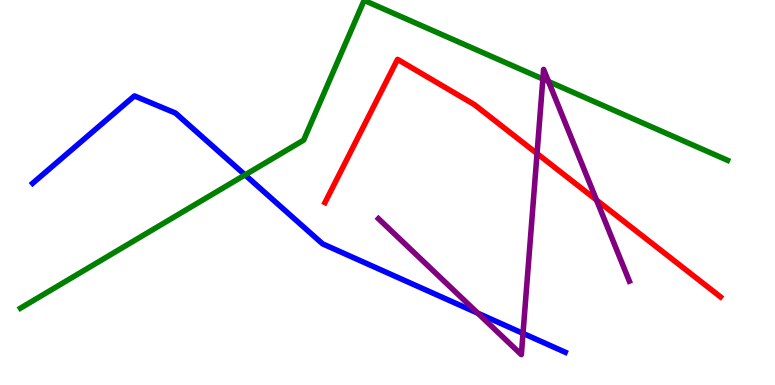[{'lines': ['blue', 'red'], 'intersections': []}, {'lines': ['green', 'red'], 'intersections': []}, {'lines': ['purple', 'red'], 'intersections': [{'x': 6.93, 'y': 6.01}, {'x': 7.7, 'y': 4.81}]}, {'lines': ['blue', 'green'], 'intersections': [{'x': 3.16, 'y': 5.46}]}, {'lines': ['blue', 'purple'], 'intersections': [{'x': 6.16, 'y': 1.87}, {'x': 6.75, 'y': 1.34}]}, {'lines': ['green', 'purple'], 'intersections': [{'x': 7.0, 'y': 7.95}, {'x': 7.08, 'y': 7.88}]}]